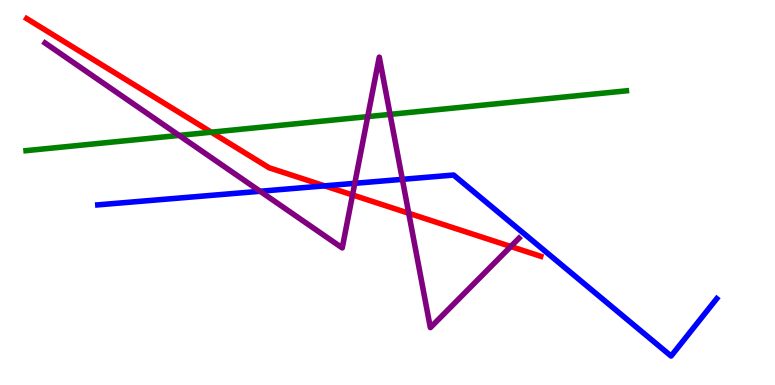[{'lines': ['blue', 'red'], 'intersections': [{'x': 4.19, 'y': 5.17}]}, {'lines': ['green', 'red'], 'intersections': [{'x': 2.73, 'y': 6.57}]}, {'lines': ['purple', 'red'], 'intersections': [{'x': 4.55, 'y': 4.94}, {'x': 5.27, 'y': 4.46}, {'x': 6.59, 'y': 3.6}]}, {'lines': ['blue', 'green'], 'intersections': []}, {'lines': ['blue', 'purple'], 'intersections': [{'x': 3.36, 'y': 5.03}, {'x': 4.58, 'y': 5.24}, {'x': 5.19, 'y': 5.34}]}, {'lines': ['green', 'purple'], 'intersections': [{'x': 2.31, 'y': 6.48}, {'x': 4.74, 'y': 6.97}, {'x': 5.03, 'y': 7.03}]}]